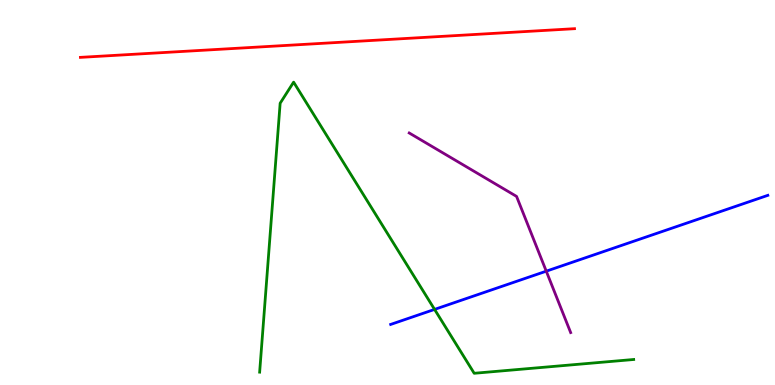[{'lines': ['blue', 'red'], 'intersections': []}, {'lines': ['green', 'red'], 'intersections': []}, {'lines': ['purple', 'red'], 'intersections': []}, {'lines': ['blue', 'green'], 'intersections': [{'x': 5.61, 'y': 1.96}]}, {'lines': ['blue', 'purple'], 'intersections': [{'x': 7.05, 'y': 2.96}]}, {'lines': ['green', 'purple'], 'intersections': []}]